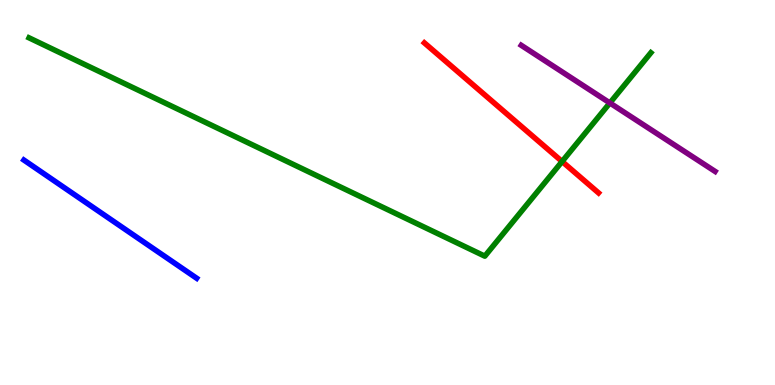[{'lines': ['blue', 'red'], 'intersections': []}, {'lines': ['green', 'red'], 'intersections': [{'x': 7.25, 'y': 5.81}]}, {'lines': ['purple', 'red'], 'intersections': []}, {'lines': ['blue', 'green'], 'intersections': []}, {'lines': ['blue', 'purple'], 'intersections': []}, {'lines': ['green', 'purple'], 'intersections': [{'x': 7.87, 'y': 7.33}]}]